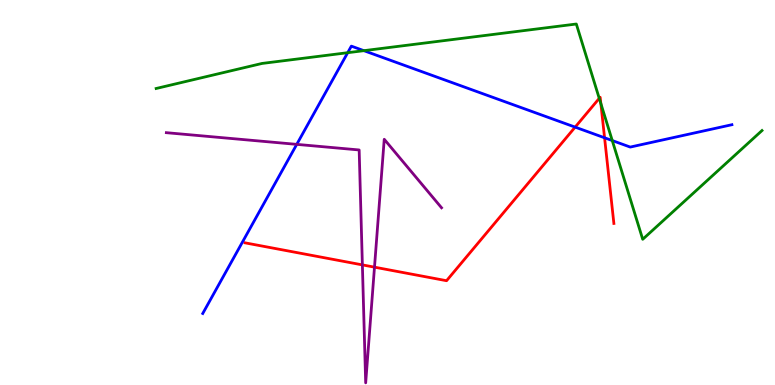[{'lines': ['blue', 'red'], 'intersections': [{'x': 7.42, 'y': 6.7}, {'x': 7.8, 'y': 6.42}]}, {'lines': ['green', 'red'], 'intersections': [{'x': 7.73, 'y': 7.45}, {'x': 7.75, 'y': 7.31}]}, {'lines': ['purple', 'red'], 'intersections': [{'x': 4.68, 'y': 3.12}, {'x': 4.83, 'y': 3.06}]}, {'lines': ['blue', 'green'], 'intersections': [{'x': 4.49, 'y': 8.63}, {'x': 4.7, 'y': 8.68}, {'x': 7.9, 'y': 6.35}]}, {'lines': ['blue', 'purple'], 'intersections': [{'x': 3.83, 'y': 6.25}]}, {'lines': ['green', 'purple'], 'intersections': []}]